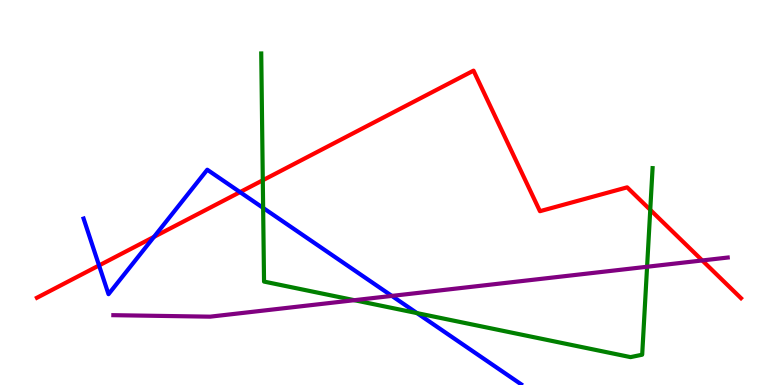[{'lines': ['blue', 'red'], 'intersections': [{'x': 1.28, 'y': 3.11}, {'x': 1.99, 'y': 3.85}, {'x': 3.1, 'y': 5.01}]}, {'lines': ['green', 'red'], 'intersections': [{'x': 3.39, 'y': 5.32}, {'x': 8.39, 'y': 4.55}]}, {'lines': ['purple', 'red'], 'intersections': [{'x': 9.06, 'y': 3.23}]}, {'lines': ['blue', 'green'], 'intersections': [{'x': 3.4, 'y': 4.6}, {'x': 5.38, 'y': 1.87}]}, {'lines': ['blue', 'purple'], 'intersections': [{'x': 5.06, 'y': 2.31}]}, {'lines': ['green', 'purple'], 'intersections': [{'x': 4.57, 'y': 2.2}, {'x': 8.35, 'y': 3.07}]}]